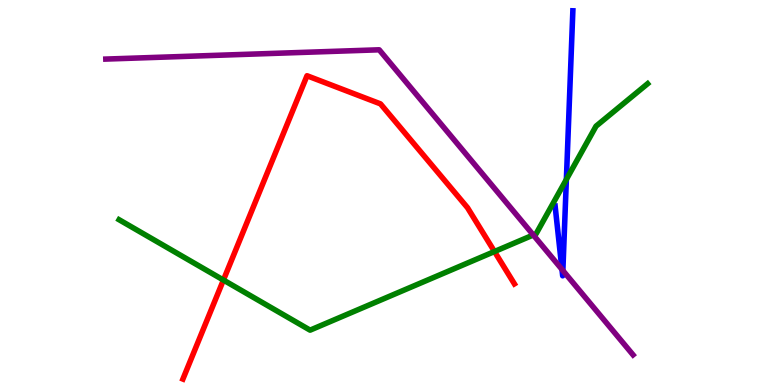[{'lines': ['blue', 'red'], 'intersections': []}, {'lines': ['green', 'red'], 'intersections': [{'x': 2.88, 'y': 2.73}, {'x': 6.38, 'y': 3.47}]}, {'lines': ['purple', 'red'], 'intersections': []}, {'lines': ['blue', 'green'], 'intersections': [{'x': 7.31, 'y': 5.34}]}, {'lines': ['blue', 'purple'], 'intersections': [{'x': 7.25, 'y': 3.0}, {'x': 7.26, 'y': 2.97}]}, {'lines': ['green', 'purple'], 'intersections': [{'x': 6.88, 'y': 3.9}]}]